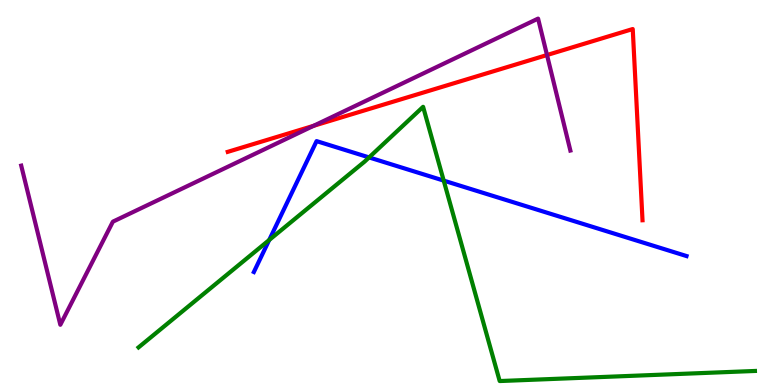[{'lines': ['blue', 'red'], 'intersections': []}, {'lines': ['green', 'red'], 'intersections': []}, {'lines': ['purple', 'red'], 'intersections': [{'x': 4.05, 'y': 6.73}, {'x': 7.06, 'y': 8.57}]}, {'lines': ['blue', 'green'], 'intersections': [{'x': 3.47, 'y': 3.77}, {'x': 4.76, 'y': 5.91}, {'x': 5.73, 'y': 5.31}]}, {'lines': ['blue', 'purple'], 'intersections': []}, {'lines': ['green', 'purple'], 'intersections': []}]